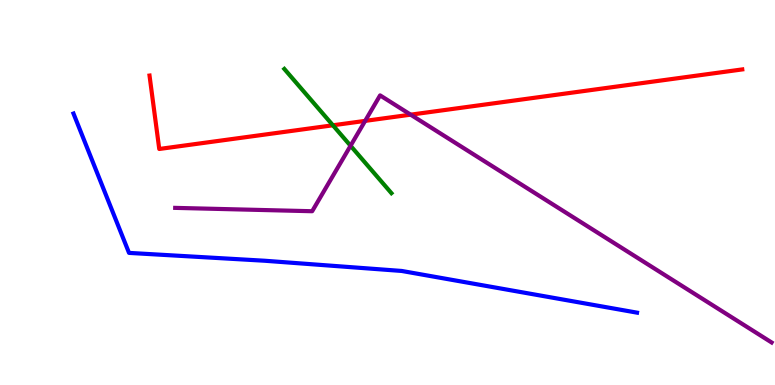[{'lines': ['blue', 'red'], 'intersections': []}, {'lines': ['green', 'red'], 'intersections': [{'x': 4.3, 'y': 6.75}]}, {'lines': ['purple', 'red'], 'intersections': [{'x': 4.71, 'y': 6.86}, {'x': 5.3, 'y': 7.02}]}, {'lines': ['blue', 'green'], 'intersections': []}, {'lines': ['blue', 'purple'], 'intersections': []}, {'lines': ['green', 'purple'], 'intersections': [{'x': 4.52, 'y': 6.21}]}]